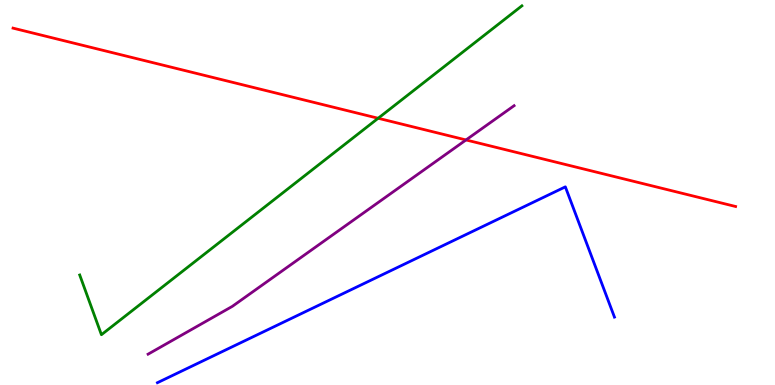[{'lines': ['blue', 'red'], 'intersections': []}, {'lines': ['green', 'red'], 'intersections': [{'x': 4.88, 'y': 6.93}]}, {'lines': ['purple', 'red'], 'intersections': [{'x': 6.01, 'y': 6.37}]}, {'lines': ['blue', 'green'], 'intersections': []}, {'lines': ['blue', 'purple'], 'intersections': []}, {'lines': ['green', 'purple'], 'intersections': []}]